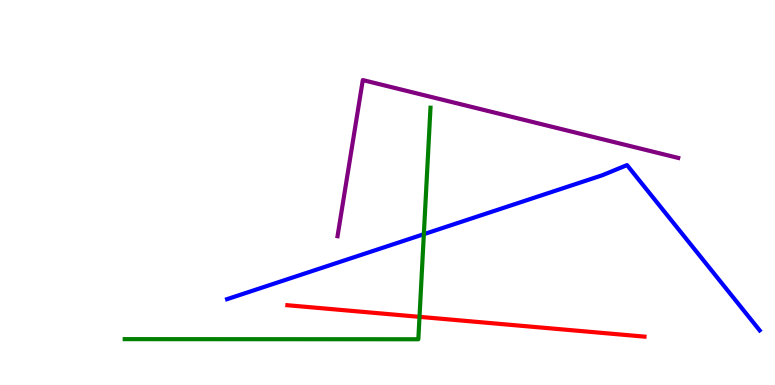[{'lines': ['blue', 'red'], 'intersections': []}, {'lines': ['green', 'red'], 'intersections': [{'x': 5.41, 'y': 1.77}]}, {'lines': ['purple', 'red'], 'intersections': []}, {'lines': ['blue', 'green'], 'intersections': [{'x': 5.47, 'y': 3.92}]}, {'lines': ['blue', 'purple'], 'intersections': []}, {'lines': ['green', 'purple'], 'intersections': []}]